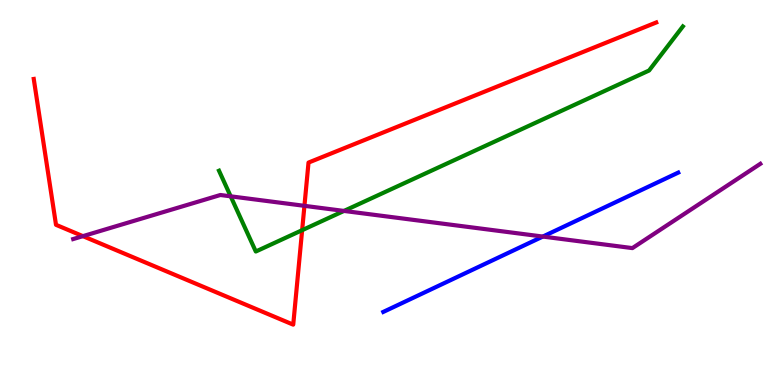[{'lines': ['blue', 'red'], 'intersections': []}, {'lines': ['green', 'red'], 'intersections': [{'x': 3.9, 'y': 4.02}]}, {'lines': ['purple', 'red'], 'intersections': [{'x': 1.07, 'y': 3.87}, {'x': 3.93, 'y': 4.65}]}, {'lines': ['blue', 'green'], 'intersections': []}, {'lines': ['blue', 'purple'], 'intersections': [{'x': 7.0, 'y': 3.86}]}, {'lines': ['green', 'purple'], 'intersections': [{'x': 2.98, 'y': 4.9}, {'x': 4.44, 'y': 4.52}]}]